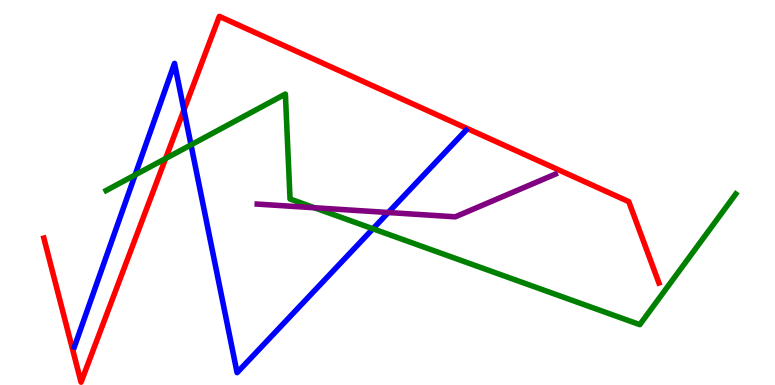[{'lines': ['blue', 'red'], 'intersections': [{'x': 2.37, 'y': 7.14}]}, {'lines': ['green', 'red'], 'intersections': [{'x': 2.14, 'y': 5.88}]}, {'lines': ['purple', 'red'], 'intersections': []}, {'lines': ['blue', 'green'], 'intersections': [{'x': 1.74, 'y': 5.46}, {'x': 2.46, 'y': 6.24}, {'x': 4.81, 'y': 4.06}]}, {'lines': ['blue', 'purple'], 'intersections': [{'x': 5.01, 'y': 4.48}]}, {'lines': ['green', 'purple'], 'intersections': [{'x': 4.06, 'y': 4.6}]}]